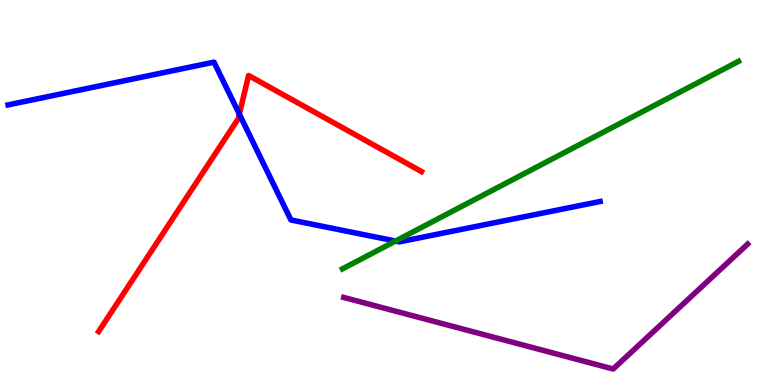[{'lines': ['blue', 'red'], 'intersections': [{'x': 3.09, 'y': 7.03}]}, {'lines': ['green', 'red'], 'intersections': []}, {'lines': ['purple', 'red'], 'intersections': []}, {'lines': ['blue', 'green'], 'intersections': [{'x': 5.1, 'y': 3.74}]}, {'lines': ['blue', 'purple'], 'intersections': []}, {'lines': ['green', 'purple'], 'intersections': []}]